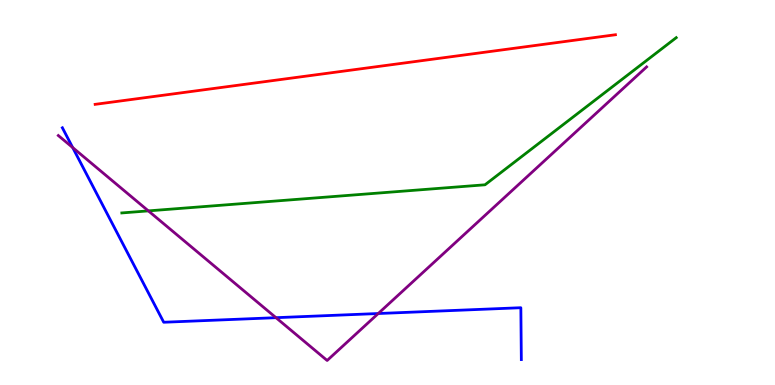[{'lines': ['blue', 'red'], 'intersections': []}, {'lines': ['green', 'red'], 'intersections': []}, {'lines': ['purple', 'red'], 'intersections': []}, {'lines': ['blue', 'green'], 'intersections': []}, {'lines': ['blue', 'purple'], 'intersections': [{'x': 0.938, 'y': 6.17}, {'x': 3.56, 'y': 1.75}, {'x': 4.88, 'y': 1.86}]}, {'lines': ['green', 'purple'], 'intersections': [{'x': 1.91, 'y': 4.52}]}]